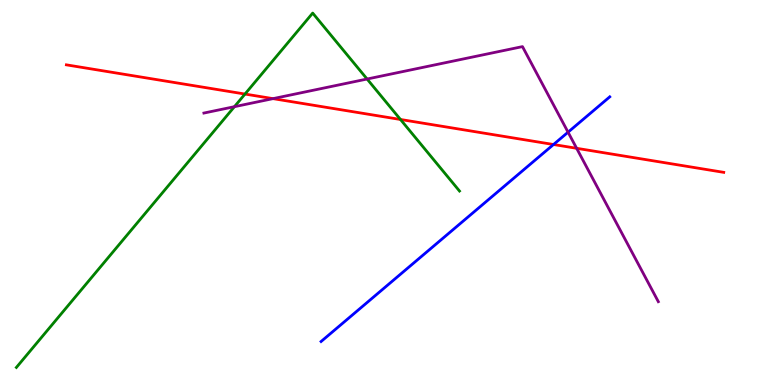[{'lines': ['blue', 'red'], 'intersections': [{'x': 7.14, 'y': 6.25}]}, {'lines': ['green', 'red'], 'intersections': [{'x': 3.16, 'y': 7.56}, {'x': 5.17, 'y': 6.9}]}, {'lines': ['purple', 'red'], 'intersections': [{'x': 3.52, 'y': 7.44}, {'x': 7.44, 'y': 6.15}]}, {'lines': ['blue', 'green'], 'intersections': []}, {'lines': ['blue', 'purple'], 'intersections': [{'x': 7.33, 'y': 6.57}]}, {'lines': ['green', 'purple'], 'intersections': [{'x': 3.02, 'y': 7.23}, {'x': 4.74, 'y': 7.95}]}]